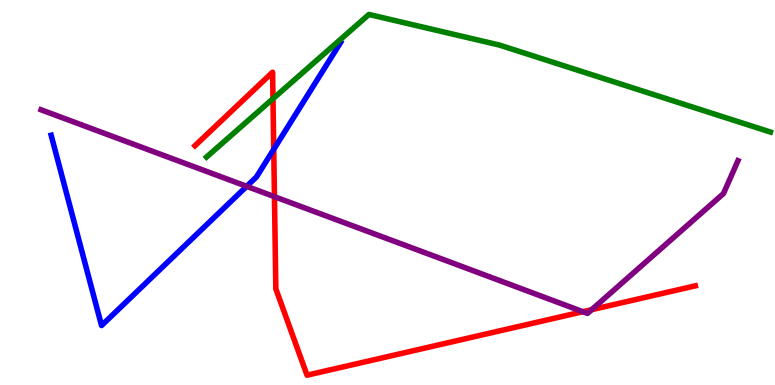[{'lines': ['blue', 'red'], 'intersections': [{'x': 3.53, 'y': 6.12}]}, {'lines': ['green', 'red'], 'intersections': [{'x': 3.52, 'y': 7.44}]}, {'lines': ['purple', 'red'], 'intersections': [{'x': 3.54, 'y': 4.89}, {'x': 7.52, 'y': 1.9}, {'x': 7.63, 'y': 1.96}]}, {'lines': ['blue', 'green'], 'intersections': []}, {'lines': ['blue', 'purple'], 'intersections': [{'x': 3.18, 'y': 5.16}]}, {'lines': ['green', 'purple'], 'intersections': []}]